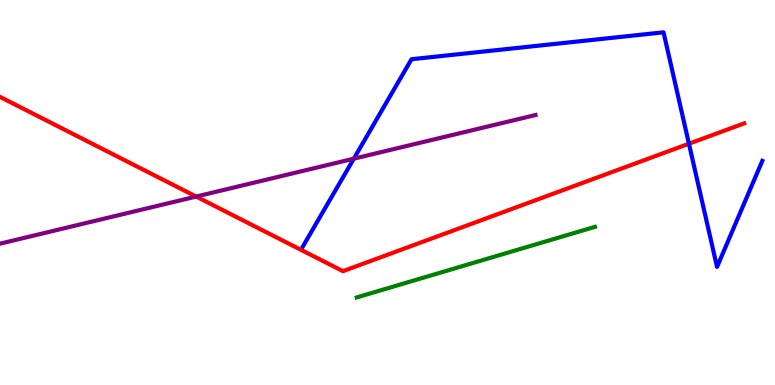[{'lines': ['blue', 'red'], 'intersections': [{'x': 8.89, 'y': 6.27}]}, {'lines': ['green', 'red'], 'intersections': []}, {'lines': ['purple', 'red'], 'intersections': [{'x': 2.53, 'y': 4.89}]}, {'lines': ['blue', 'green'], 'intersections': []}, {'lines': ['blue', 'purple'], 'intersections': [{'x': 4.57, 'y': 5.88}]}, {'lines': ['green', 'purple'], 'intersections': []}]